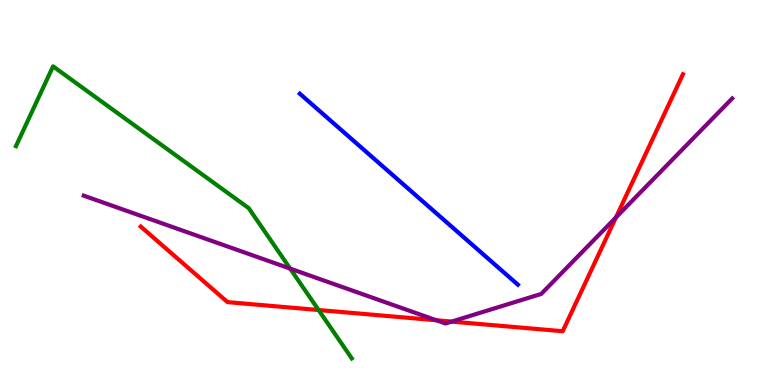[{'lines': ['blue', 'red'], 'intersections': []}, {'lines': ['green', 'red'], 'intersections': [{'x': 4.11, 'y': 1.95}]}, {'lines': ['purple', 'red'], 'intersections': [{'x': 5.63, 'y': 1.68}, {'x': 5.83, 'y': 1.65}, {'x': 7.95, 'y': 4.35}]}, {'lines': ['blue', 'green'], 'intersections': []}, {'lines': ['blue', 'purple'], 'intersections': []}, {'lines': ['green', 'purple'], 'intersections': [{'x': 3.74, 'y': 3.02}]}]